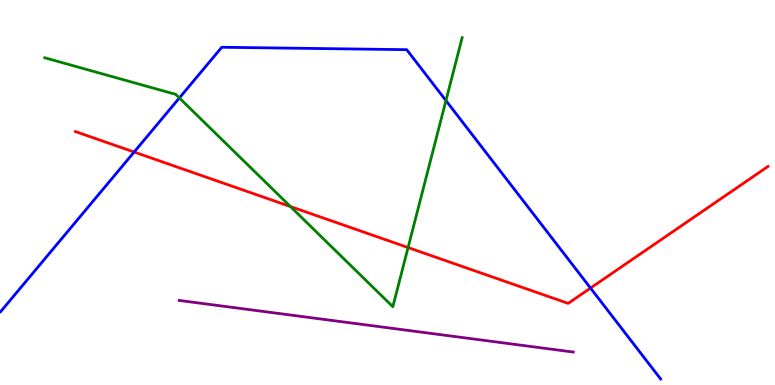[{'lines': ['blue', 'red'], 'intersections': [{'x': 1.73, 'y': 6.05}, {'x': 7.62, 'y': 2.52}]}, {'lines': ['green', 'red'], 'intersections': [{'x': 3.75, 'y': 4.64}, {'x': 5.27, 'y': 3.57}]}, {'lines': ['purple', 'red'], 'intersections': []}, {'lines': ['blue', 'green'], 'intersections': [{'x': 2.31, 'y': 7.46}, {'x': 5.75, 'y': 7.39}]}, {'lines': ['blue', 'purple'], 'intersections': []}, {'lines': ['green', 'purple'], 'intersections': []}]